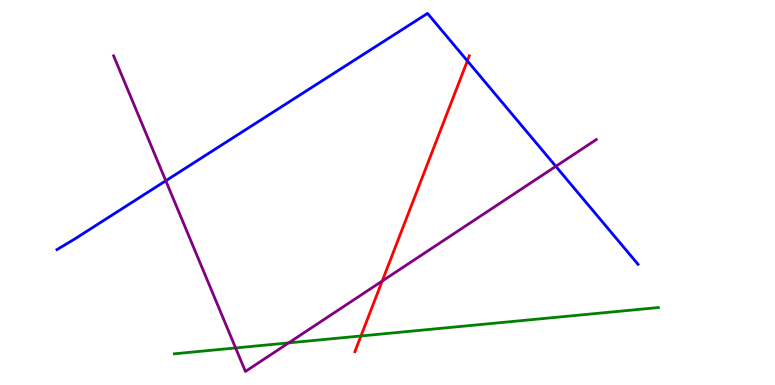[{'lines': ['blue', 'red'], 'intersections': [{'x': 6.03, 'y': 8.42}]}, {'lines': ['green', 'red'], 'intersections': [{'x': 4.66, 'y': 1.27}]}, {'lines': ['purple', 'red'], 'intersections': [{'x': 4.93, 'y': 2.7}]}, {'lines': ['blue', 'green'], 'intersections': []}, {'lines': ['blue', 'purple'], 'intersections': [{'x': 2.14, 'y': 5.31}, {'x': 7.17, 'y': 5.68}]}, {'lines': ['green', 'purple'], 'intersections': [{'x': 3.04, 'y': 0.963}, {'x': 3.72, 'y': 1.09}]}]